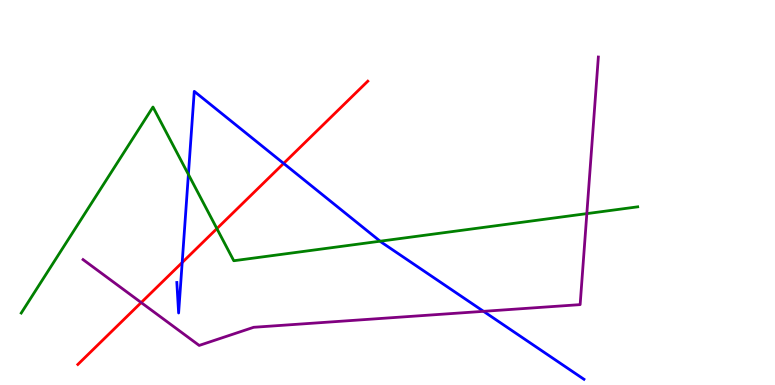[{'lines': ['blue', 'red'], 'intersections': [{'x': 2.35, 'y': 3.18}, {'x': 3.66, 'y': 5.76}]}, {'lines': ['green', 'red'], 'intersections': [{'x': 2.8, 'y': 4.06}]}, {'lines': ['purple', 'red'], 'intersections': [{'x': 1.82, 'y': 2.14}]}, {'lines': ['blue', 'green'], 'intersections': [{'x': 2.43, 'y': 5.47}, {'x': 4.91, 'y': 3.73}]}, {'lines': ['blue', 'purple'], 'intersections': [{'x': 6.24, 'y': 1.91}]}, {'lines': ['green', 'purple'], 'intersections': [{'x': 7.57, 'y': 4.45}]}]